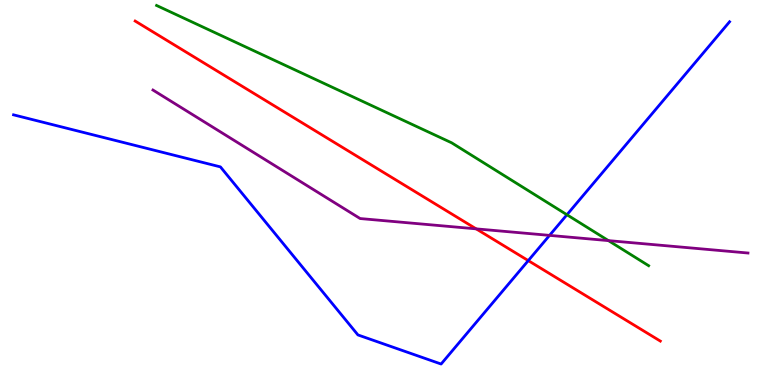[{'lines': ['blue', 'red'], 'intersections': [{'x': 6.82, 'y': 3.23}]}, {'lines': ['green', 'red'], 'intersections': []}, {'lines': ['purple', 'red'], 'intersections': [{'x': 6.14, 'y': 4.06}]}, {'lines': ['blue', 'green'], 'intersections': [{'x': 7.32, 'y': 4.42}]}, {'lines': ['blue', 'purple'], 'intersections': [{'x': 7.09, 'y': 3.89}]}, {'lines': ['green', 'purple'], 'intersections': [{'x': 7.85, 'y': 3.75}]}]